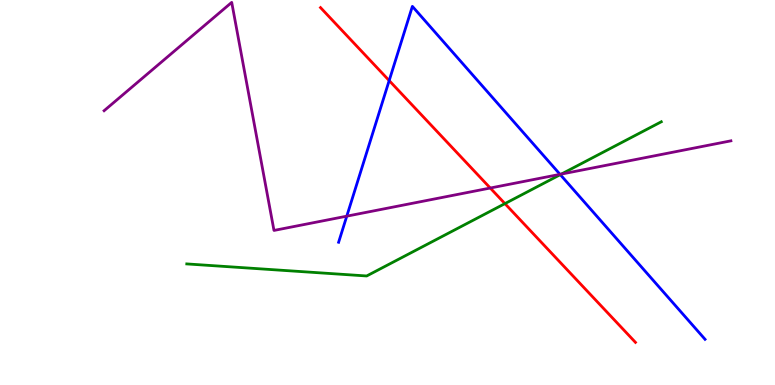[{'lines': ['blue', 'red'], 'intersections': [{'x': 5.02, 'y': 7.91}]}, {'lines': ['green', 'red'], 'intersections': [{'x': 6.52, 'y': 4.71}]}, {'lines': ['purple', 'red'], 'intersections': [{'x': 6.33, 'y': 5.12}]}, {'lines': ['blue', 'green'], 'intersections': [{'x': 7.23, 'y': 5.46}]}, {'lines': ['blue', 'purple'], 'intersections': [{'x': 4.47, 'y': 4.39}, {'x': 7.23, 'y': 5.47}]}, {'lines': ['green', 'purple'], 'intersections': [{'x': 7.24, 'y': 5.48}]}]